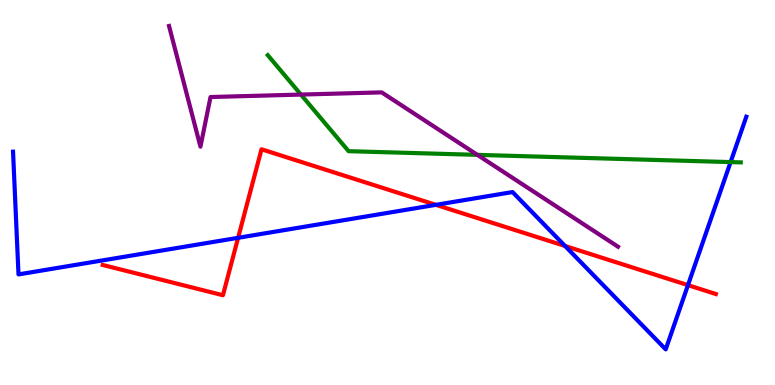[{'lines': ['blue', 'red'], 'intersections': [{'x': 3.07, 'y': 3.82}, {'x': 5.62, 'y': 4.68}, {'x': 7.29, 'y': 3.61}, {'x': 8.88, 'y': 2.59}]}, {'lines': ['green', 'red'], 'intersections': []}, {'lines': ['purple', 'red'], 'intersections': []}, {'lines': ['blue', 'green'], 'intersections': [{'x': 9.43, 'y': 5.79}]}, {'lines': ['blue', 'purple'], 'intersections': []}, {'lines': ['green', 'purple'], 'intersections': [{'x': 3.88, 'y': 7.54}, {'x': 6.16, 'y': 5.98}]}]